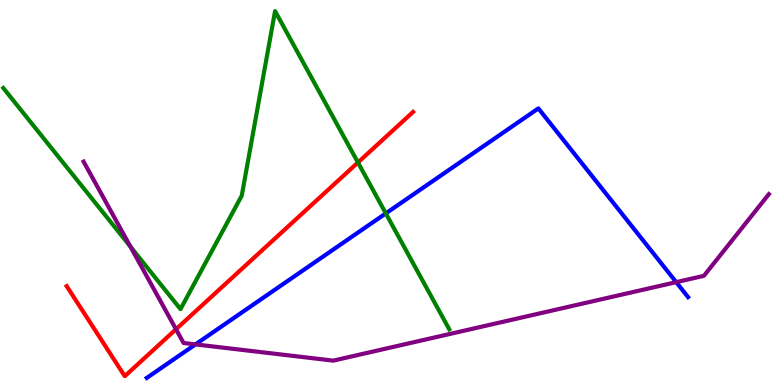[{'lines': ['blue', 'red'], 'intersections': []}, {'lines': ['green', 'red'], 'intersections': [{'x': 4.62, 'y': 5.78}]}, {'lines': ['purple', 'red'], 'intersections': [{'x': 2.27, 'y': 1.45}]}, {'lines': ['blue', 'green'], 'intersections': [{'x': 4.98, 'y': 4.46}]}, {'lines': ['blue', 'purple'], 'intersections': [{'x': 2.52, 'y': 1.05}, {'x': 8.73, 'y': 2.67}]}, {'lines': ['green', 'purple'], 'intersections': [{'x': 1.68, 'y': 3.59}]}]